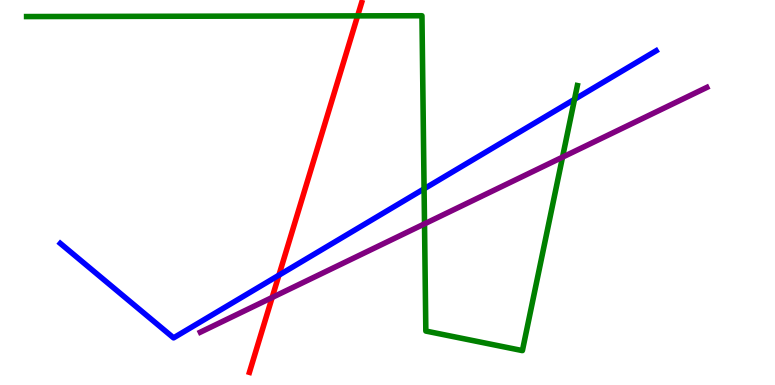[{'lines': ['blue', 'red'], 'intersections': [{'x': 3.6, 'y': 2.85}]}, {'lines': ['green', 'red'], 'intersections': [{'x': 4.61, 'y': 9.59}]}, {'lines': ['purple', 'red'], 'intersections': [{'x': 3.51, 'y': 2.27}]}, {'lines': ['blue', 'green'], 'intersections': [{'x': 5.47, 'y': 5.1}, {'x': 7.41, 'y': 7.42}]}, {'lines': ['blue', 'purple'], 'intersections': []}, {'lines': ['green', 'purple'], 'intersections': [{'x': 5.48, 'y': 4.19}, {'x': 7.26, 'y': 5.92}]}]